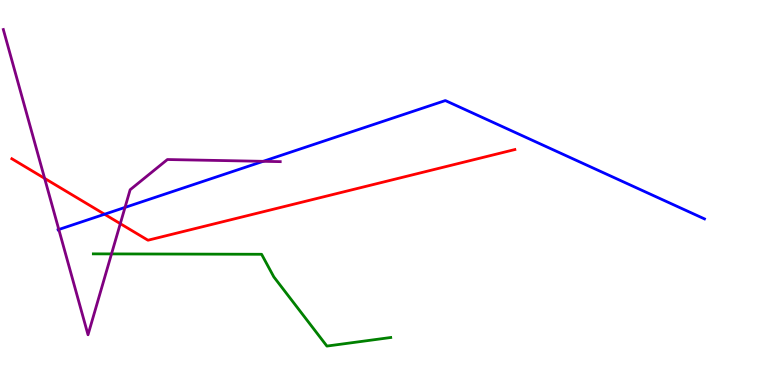[{'lines': ['blue', 'red'], 'intersections': [{'x': 1.35, 'y': 4.44}]}, {'lines': ['green', 'red'], 'intersections': []}, {'lines': ['purple', 'red'], 'intersections': [{'x': 0.576, 'y': 5.37}, {'x': 1.55, 'y': 4.19}]}, {'lines': ['blue', 'green'], 'intersections': []}, {'lines': ['blue', 'purple'], 'intersections': [{'x': 0.759, 'y': 4.04}, {'x': 1.61, 'y': 4.61}, {'x': 3.4, 'y': 5.81}]}, {'lines': ['green', 'purple'], 'intersections': [{'x': 1.44, 'y': 3.41}]}]